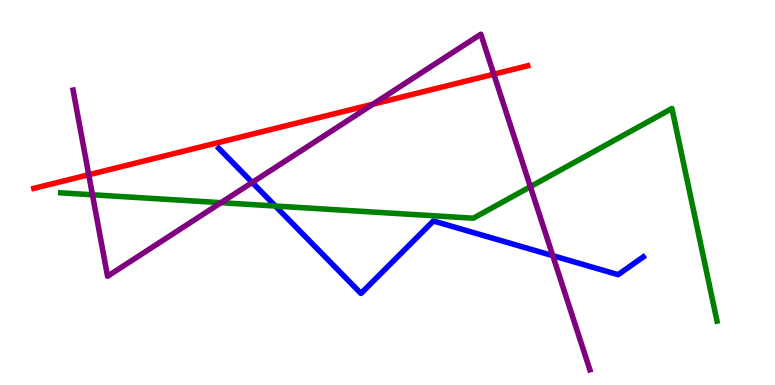[{'lines': ['blue', 'red'], 'intersections': []}, {'lines': ['green', 'red'], 'intersections': []}, {'lines': ['purple', 'red'], 'intersections': [{'x': 1.15, 'y': 5.46}, {'x': 4.81, 'y': 7.29}, {'x': 6.37, 'y': 8.07}]}, {'lines': ['blue', 'green'], 'intersections': [{'x': 3.55, 'y': 4.65}]}, {'lines': ['blue', 'purple'], 'intersections': [{'x': 3.25, 'y': 5.26}, {'x': 7.13, 'y': 3.36}]}, {'lines': ['green', 'purple'], 'intersections': [{'x': 1.19, 'y': 4.94}, {'x': 2.85, 'y': 4.74}, {'x': 6.84, 'y': 5.15}]}]